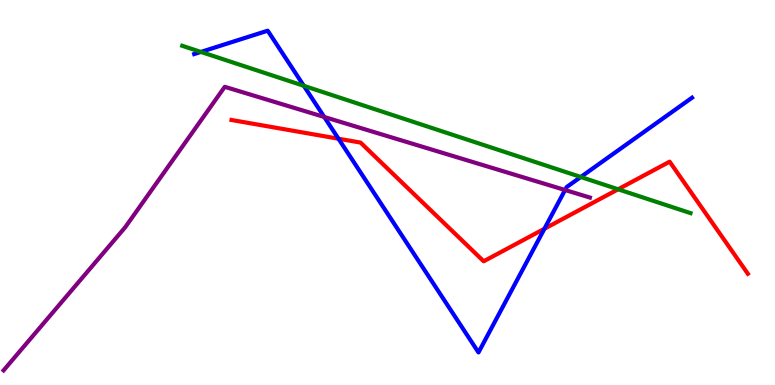[{'lines': ['blue', 'red'], 'intersections': [{'x': 4.37, 'y': 6.4}, {'x': 7.02, 'y': 4.06}]}, {'lines': ['green', 'red'], 'intersections': [{'x': 7.98, 'y': 5.08}]}, {'lines': ['purple', 'red'], 'intersections': []}, {'lines': ['blue', 'green'], 'intersections': [{'x': 2.59, 'y': 8.65}, {'x': 3.92, 'y': 7.77}, {'x': 7.49, 'y': 5.4}]}, {'lines': ['blue', 'purple'], 'intersections': [{'x': 4.18, 'y': 6.96}, {'x': 7.29, 'y': 5.06}]}, {'lines': ['green', 'purple'], 'intersections': []}]